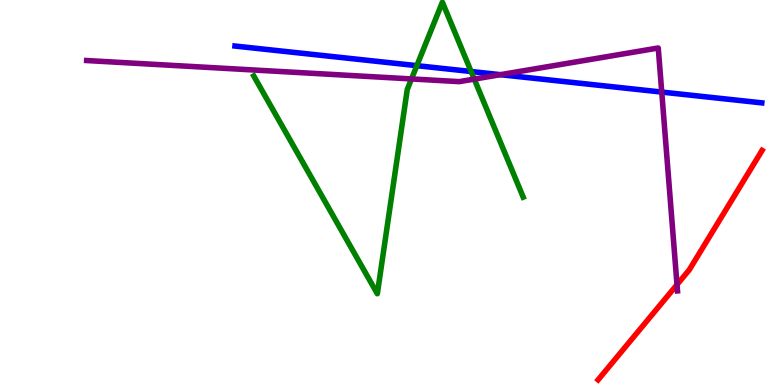[{'lines': ['blue', 'red'], 'intersections': []}, {'lines': ['green', 'red'], 'intersections': []}, {'lines': ['purple', 'red'], 'intersections': [{'x': 8.74, 'y': 2.61}]}, {'lines': ['blue', 'green'], 'intersections': [{'x': 5.38, 'y': 8.29}, {'x': 6.08, 'y': 8.14}]}, {'lines': ['blue', 'purple'], 'intersections': [{'x': 6.46, 'y': 8.06}, {'x': 8.54, 'y': 7.61}]}, {'lines': ['green', 'purple'], 'intersections': [{'x': 5.31, 'y': 7.95}, {'x': 6.12, 'y': 7.95}]}]